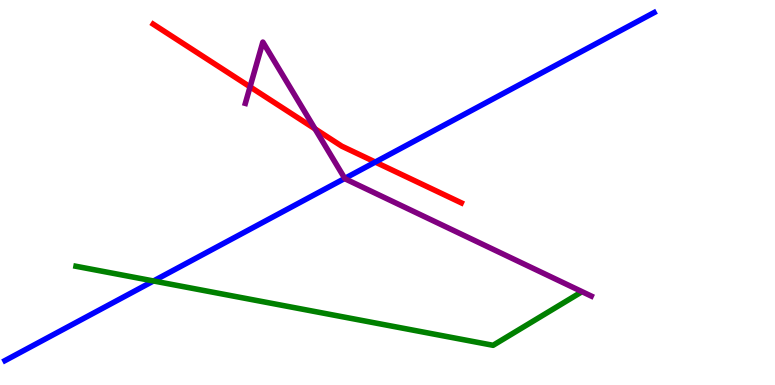[{'lines': ['blue', 'red'], 'intersections': [{'x': 4.84, 'y': 5.79}]}, {'lines': ['green', 'red'], 'intersections': []}, {'lines': ['purple', 'red'], 'intersections': [{'x': 3.23, 'y': 7.74}, {'x': 4.06, 'y': 6.65}]}, {'lines': ['blue', 'green'], 'intersections': [{'x': 1.98, 'y': 2.7}]}, {'lines': ['blue', 'purple'], 'intersections': [{'x': 4.45, 'y': 5.37}]}, {'lines': ['green', 'purple'], 'intersections': []}]